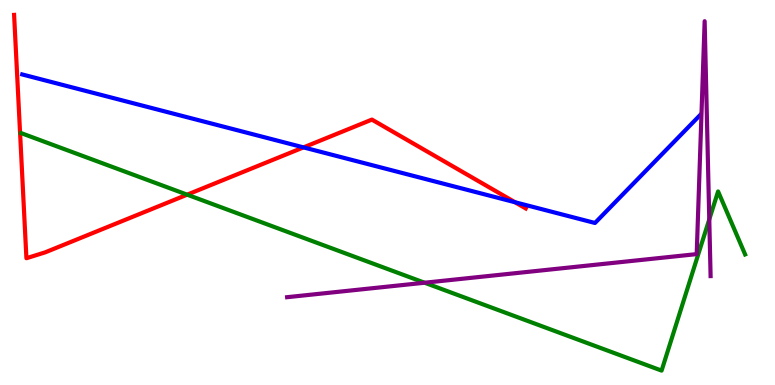[{'lines': ['blue', 'red'], 'intersections': [{'x': 3.92, 'y': 6.17}, {'x': 6.65, 'y': 4.75}]}, {'lines': ['green', 'red'], 'intersections': [{'x': 2.41, 'y': 4.94}]}, {'lines': ['purple', 'red'], 'intersections': []}, {'lines': ['blue', 'green'], 'intersections': []}, {'lines': ['blue', 'purple'], 'intersections': []}, {'lines': ['green', 'purple'], 'intersections': [{'x': 5.48, 'y': 2.66}, {'x': 9.15, 'y': 4.3}]}]